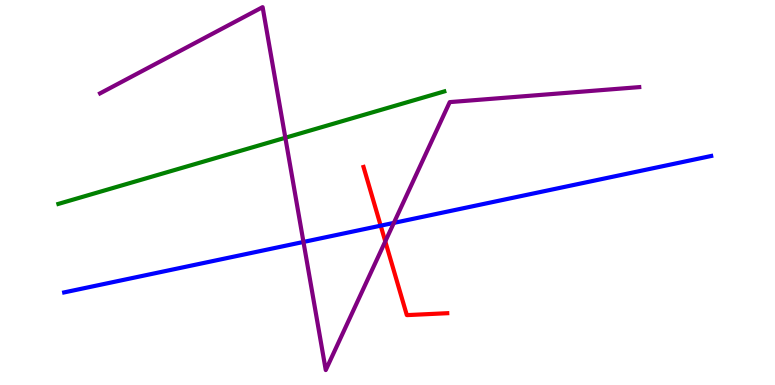[{'lines': ['blue', 'red'], 'intersections': [{'x': 4.91, 'y': 4.14}]}, {'lines': ['green', 'red'], 'intersections': []}, {'lines': ['purple', 'red'], 'intersections': [{'x': 4.97, 'y': 3.73}]}, {'lines': ['blue', 'green'], 'intersections': []}, {'lines': ['blue', 'purple'], 'intersections': [{'x': 3.92, 'y': 3.72}, {'x': 5.08, 'y': 4.21}]}, {'lines': ['green', 'purple'], 'intersections': [{'x': 3.68, 'y': 6.42}]}]